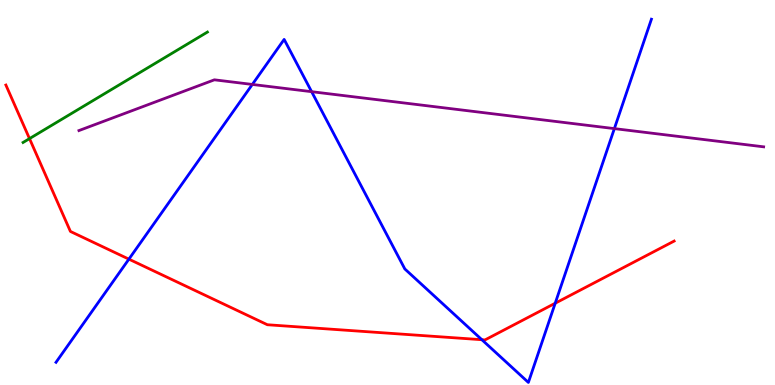[{'lines': ['blue', 'red'], 'intersections': [{'x': 1.66, 'y': 3.27}, {'x': 6.22, 'y': 1.18}, {'x': 7.16, 'y': 2.12}]}, {'lines': ['green', 'red'], 'intersections': [{'x': 0.381, 'y': 6.4}]}, {'lines': ['purple', 'red'], 'intersections': []}, {'lines': ['blue', 'green'], 'intersections': []}, {'lines': ['blue', 'purple'], 'intersections': [{'x': 3.26, 'y': 7.81}, {'x': 4.02, 'y': 7.62}, {'x': 7.93, 'y': 6.66}]}, {'lines': ['green', 'purple'], 'intersections': []}]